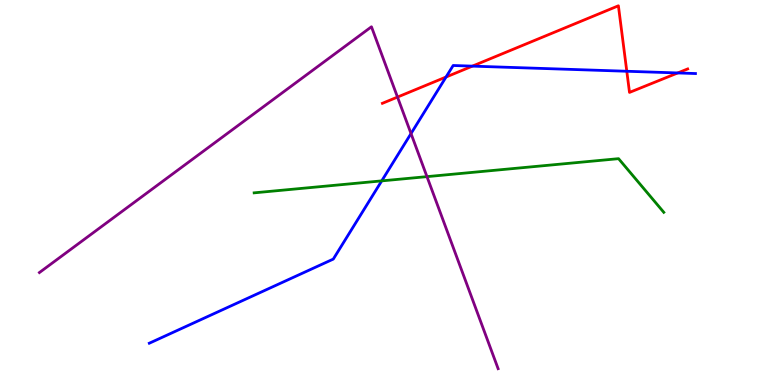[{'lines': ['blue', 'red'], 'intersections': [{'x': 5.76, 'y': 8.0}, {'x': 6.1, 'y': 8.28}, {'x': 8.09, 'y': 8.15}, {'x': 8.75, 'y': 8.11}]}, {'lines': ['green', 'red'], 'intersections': []}, {'lines': ['purple', 'red'], 'intersections': [{'x': 5.13, 'y': 7.48}]}, {'lines': ['blue', 'green'], 'intersections': [{'x': 4.93, 'y': 5.3}]}, {'lines': ['blue', 'purple'], 'intersections': [{'x': 5.3, 'y': 6.53}]}, {'lines': ['green', 'purple'], 'intersections': [{'x': 5.51, 'y': 5.41}]}]